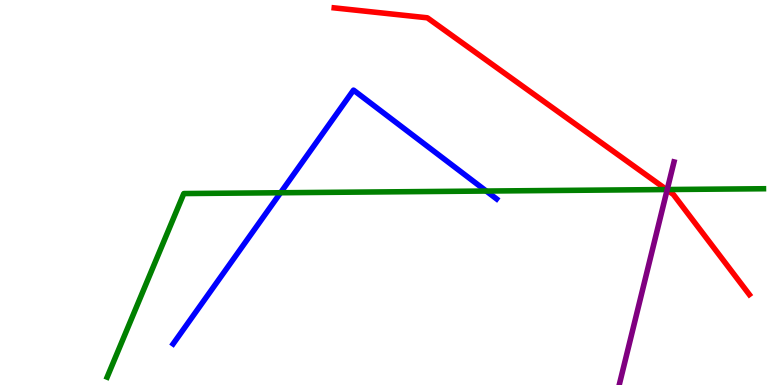[{'lines': ['blue', 'red'], 'intersections': []}, {'lines': ['green', 'red'], 'intersections': [{'x': 8.6, 'y': 5.08}]}, {'lines': ['purple', 'red'], 'intersections': [{'x': 8.61, 'y': 5.07}]}, {'lines': ['blue', 'green'], 'intersections': [{'x': 3.62, 'y': 4.99}, {'x': 6.27, 'y': 5.04}]}, {'lines': ['blue', 'purple'], 'intersections': []}, {'lines': ['green', 'purple'], 'intersections': [{'x': 8.61, 'y': 5.08}]}]